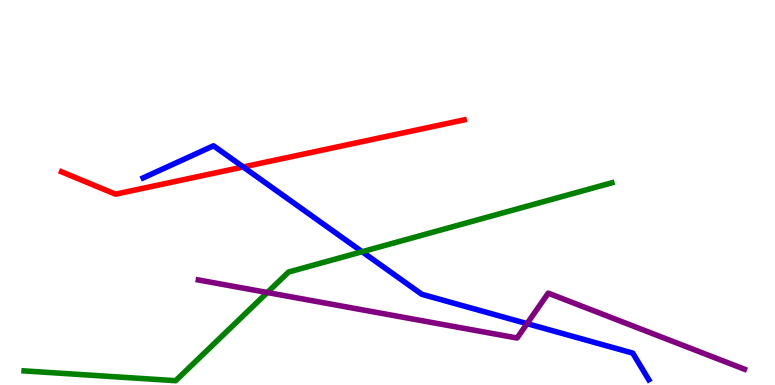[{'lines': ['blue', 'red'], 'intersections': [{'x': 3.14, 'y': 5.66}]}, {'lines': ['green', 'red'], 'intersections': []}, {'lines': ['purple', 'red'], 'intersections': []}, {'lines': ['blue', 'green'], 'intersections': [{'x': 4.67, 'y': 3.46}]}, {'lines': ['blue', 'purple'], 'intersections': [{'x': 6.8, 'y': 1.59}]}, {'lines': ['green', 'purple'], 'intersections': [{'x': 3.45, 'y': 2.4}]}]